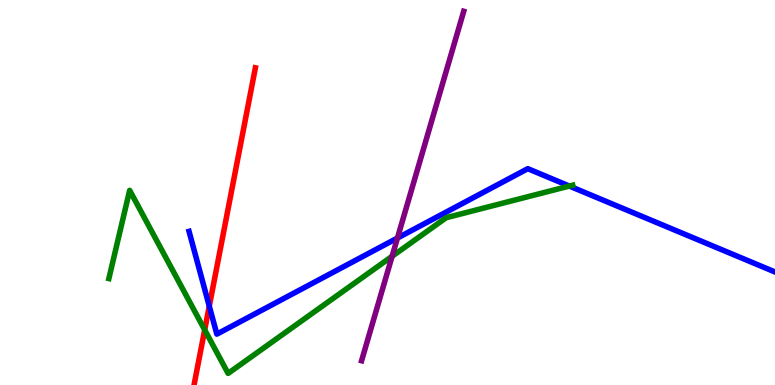[{'lines': ['blue', 'red'], 'intersections': [{'x': 2.7, 'y': 2.05}]}, {'lines': ['green', 'red'], 'intersections': [{'x': 2.64, 'y': 1.43}]}, {'lines': ['purple', 'red'], 'intersections': []}, {'lines': ['blue', 'green'], 'intersections': [{'x': 7.35, 'y': 5.17}]}, {'lines': ['blue', 'purple'], 'intersections': [{'x': 5.13, 'y': 3.82}]}, {'lines': ['green', 'purple'], 'intersections': [{'x': 5.06, 'y': 3.34}]}]